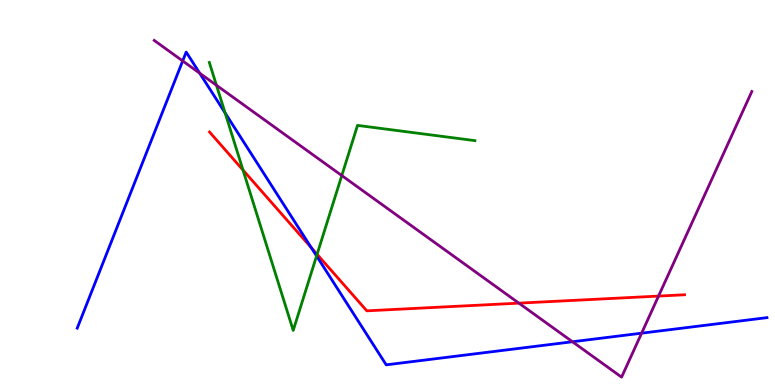[{'lines': ['blue', 'red'], 'intersections': [{'x': 4.02, 'y': 3.56}]}, {'lines': ['green', 'red'], 'intersections': [{'x': 3.14, 'y': 5.58}, {'x': 4.09, 'y': 3.39}]}, {'lines': ['purple', 'red'], 'intersections': [{'x': 6.7, 'y': 2.13}, {'x': 8.5, 'y': 2.31}]}, {'lines': ['blue', 'green'], 'intersections': [{'x': 2.9, 'y': 7.07}, {'x': 4.08, 'y': 3.35}]}, {'lines': ['blue', 'purple'], 'intersections': [{'x': 2.36, 'y': 8.42}, {'x': 2.58, 'y': 8.1}, {'x': 7.39, 'y': 1.12}, {'x': 8.28, 'y': 1.35}]}, {'lines': ['green', 'purple'], 'intersections': [{'x': 2.79, 'y': 7.79}, {'x': 4.41, 'y': 5.44}]}]